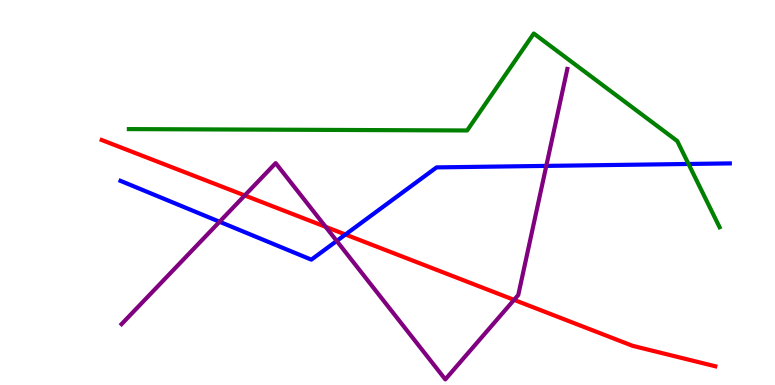[{'lines': ['blue', 'red'], 'intersections': [{'x': 4.46, 'y': 3.91}]}, {'lines': ['green', 'red'], 'intersections': []}, {'lines': ['purple', 'red'], 'intersections': [{'x': 3.16, 'y': 4.92}, {'x': 4.2, 'y': 4.11}, {'x': 6.63, 'y': 2.21}]}, {'lines': ['blue', 'green'], 'intersections': [{'x': 8.88, 'y': 5.74}]}, {'lines': ['blue', 'purple'], 'intersections': [{'x': 2.83, 'y': 4.24}, {'x': 4.34, 'y': 3.74}, {'x': 7.05, 'y': 5.69}]}, {'lines': ['green', 'purple'], 'intersections': []}]